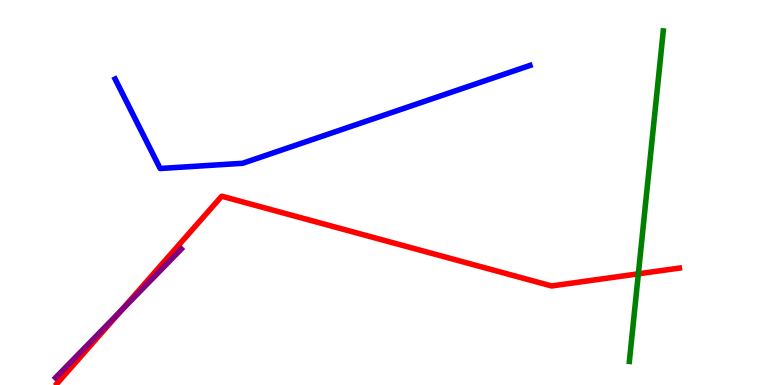[{'lines': ['blue', 'red'], 'intersections': []}, {'lines': ['green', 'red'], 'intersections': [{'x': 8.24, 'y': 2.89}]}, {'lines': ['purple', 'red'], 'intersections': [{'x': 1.56, 'y': 1.93}]}, {'lines': ['blue', 'green'], 'intersections': []}, {'lines': ['blue', 'purple'], 'intersections': []}, {'lines': ['green', 'purple'], 'intersections': []}]